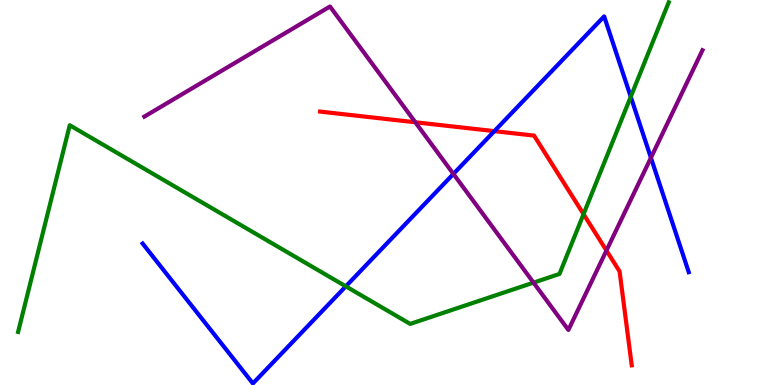[{'lines': ['blue', 'red'], 'intersections': [{'x': 6.38, 'y': 6.59}]}, {'lines': ['green', 'red'], 'intersections': [{'x': 7.53, 'y': 4.44}]}, {'lines': ['purple', 'red'], 'intersections': [{'x': 5.36, 'y': 6.82}, {'x': 7.83, 'y': 3.49}]}, {'lines': ['blue', 'green'], 'intersections': [{'x': 4.46, 'y': 2.56}, {'x': 8.14, 'y': 7.49}]}, {'lines': ['blue', 'purple'], 'intersections': [{'x': 5.85, 'y': 5.48}, {'x': 8.4, 'y': 5.9}]}, {'lines': ['green', 'purple'], 'intersections': [{'x': 6.88, 'y': 2.66}]}]